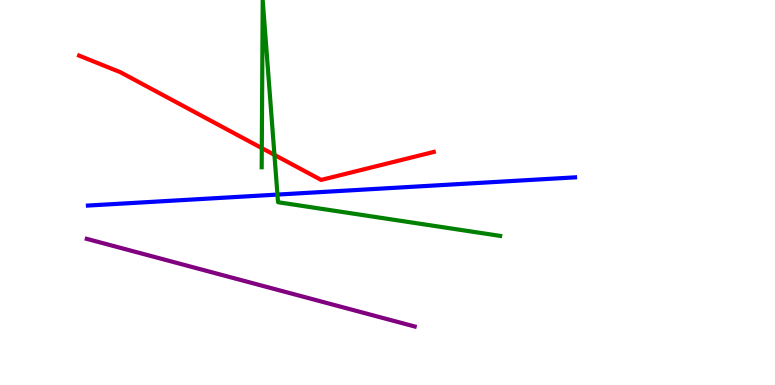[{'lines': ['blue', 'red'], 'intersections': []}, {'lines': ['green', 'red'], 'intersections': [{'x': 3.38, 'y': 6.15}, {'x': 3.54, 'y': 5.98}]}, {'lines': ['purple', 'red'], 'intersections': []}, {'lines': ['blue', 'green'], 'intersections': [{'x': 3.58, 'y': 4.95}]}, {'lines': ['blue', 'purple'], 'intersections': []}, {'lines': ['green', 'purple'], 'intersections': []}]